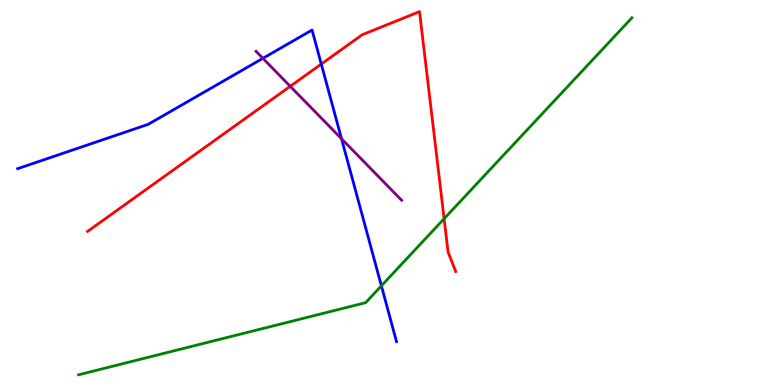[{'lines': ['blue', 'red'], 'intersections': [{'x': 4.15, 'y': 8.34}]}, {'lines': ['green', 'red'], 'intersections': [{'x': 5.73, 'y': 4.32}]}, {'lines': ['purple', 'red'], 'intersections': [{'x': 3.74, 'y': 7.76}]}, {'lines': ['blue', 'green'], 'intersections': [{'x': 4.92, 'y': 2.58}]}, {'lines': ['blue', 'purple'], 'intersections': [{'x': 3.39, 'y': 8.48}, {'x': 4.41, 'y': 6.4}]}, {'lines': ['green', 'purple'], 'intersections': []}]